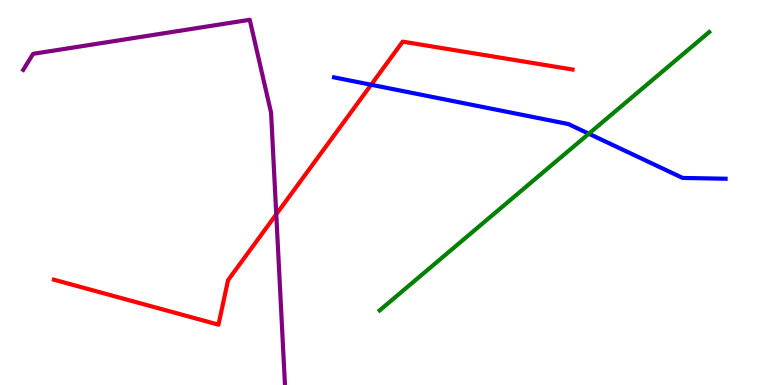[{'lines': ['blue', 'red'], 'intersections': [{'x': 4.79, 'y': 7.8}]}, {'lines': ['green', 'red'], 'intersections': []}, {'lines': ['purple', 'red'], 'intersections': [{'x': 3.56, 'y': 4.43}]}, {'lines': ['blue', 'green'], 'intersections': [{'x': 7.6, 'y': 6.53}]}, {'lines': ['blue', 'purple'], 'intersections': []}, {'lines': ['green', 'purple'], 'intersections': []}]